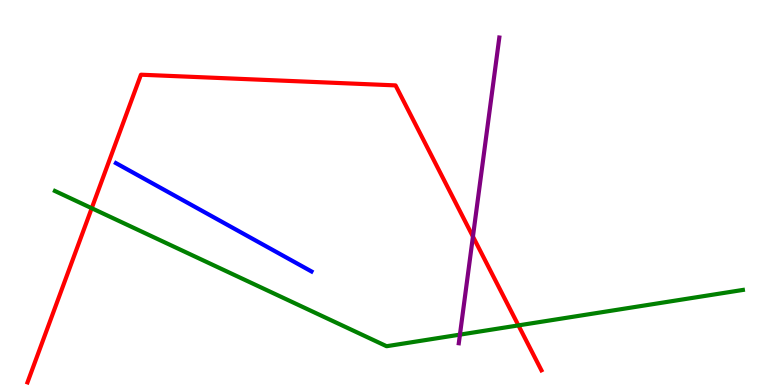[{'lines': ['blue', 'red'], 'intersections': []}, {'lines': ['green', 'red'], 'intersections': [{'x': 1.18, 'y': 4.59}, {'x': 6.69, 'y': 1.55}]}, {'lines': ['purple', 'red'], 'intersections': [{'x': 6.1, 'y': 3.86}]}, {'lines': ['blue', 'green'], 'intersections': []}, {'lines': ['blue', 'purple'], 'intersections': []}, {'lines': ['green', 'purple'], 'intersections': [{'x': 5.93, 'y': 1.31}]}]